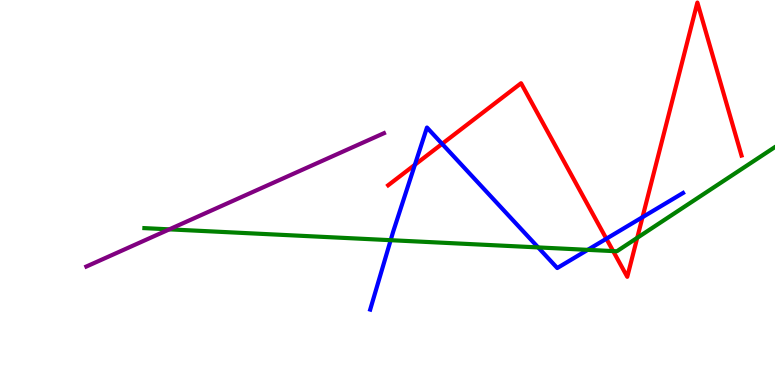[{'lines': ['blue', 'red'], 'intersections': [{'x': 5.35, 'y': 5.72}, {'x': 5.7, 'y': 6.26}, {'x': 7.82, 'y': 3.8}, {'x': 8.29, 'y': 4.36}]}, {'lines': ['green', 'red'], 'intersections': [{'x': 7.91, 'y': 3.48}, {'x': 8.22, 'y': 3.82}]}, {'lines': ['purple', 'red'], 'intersections': []}, {'lines': ['blue', 'green'], 'intersections': [{'x': 5.04, 'y': 3.76}, {'x': 6.94, 'y': 3.57}, {'x': 7.58, 'y': 3.51}]}, {'lines': ['blue', 'purple'], 'intersections': []}, {'lines': ['green', 'purple'], 'intersections': [{'x': 2.19, 'y': 4.04}]}]